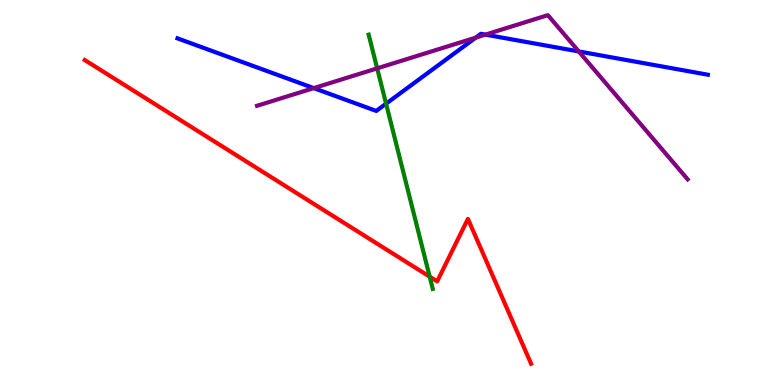[{'lines': ['blue', 'red'], 'intersections': []}, {'lines': ['green', 'red'], 'intersections': [{'x': 5.54, 'y': 2.81}]}, {'lines': ['purple', 'red'], 'intersections': []}, {'lines': ['blue', 'green'], 'intersections': [{'x': 4.98, 'y': 7.31}]}, {'lines': ['blue', 'purple'], 'intersections': [{'x': 4.05, 'y': 7.71}, {'x': 6.14, 'y': 9.02}, {'x': 6.26, 'y': 9.1}, {'x': 7.47, 'y': 8.66}]}, {'lines': ['green', 'purple'], 'intersections': [{'x': 4.87, 'y': 8.22}]}]